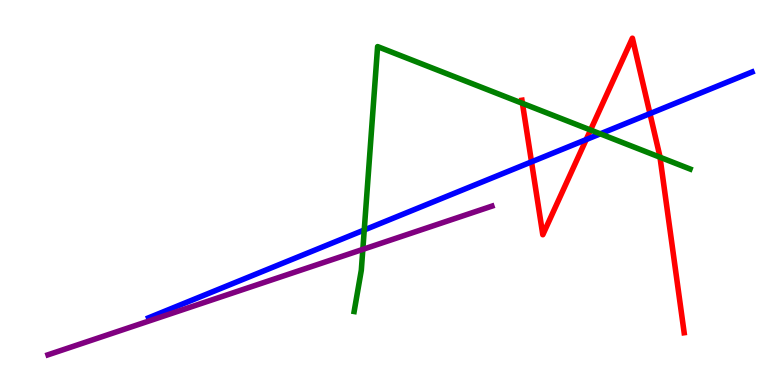[{'lines': ['blue', 'red'], 'intersections': [{'x': 6.86, 'y': 5.8}, {'x': 7.56, 'y': 6.37}, {'x': 8.39, 'y': 7.05}]}, {'lines': ['green', 'red'], 'intersections': [{'x': 6.74, 'y': 7.32}, {'x': 7.62, 'y': 6.62}, {'x': 8.52, 'y': 5.92}]}, {'lines': ['purple', 'red'], 'intersections': []}, {'lines': ['blue', 'green'], 'intersections': [{'x': 4.7, 'y': 4.03}, {'x': 7.75, 'y': 6.52}]}, {'lines': ['blue', 'purple'], 'intersections': []}, {'lines': ['green', 'purple'], 'intersections': [{'x': 4.68, 'y': 3.52}]}]